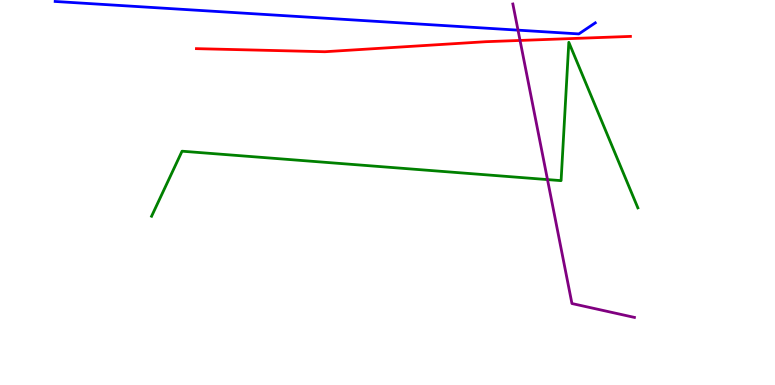[{'lines': ['blue', 'red'], 'intersections': []}, {'lines': ['green', 'red'], 'intersections': []}, {'lines': ['purple', 'red'], 'intersections': [{'x': 6.71, 'y': 8.95}]}, {'lines': ['blue', 'green'], 'intersections': []}, {'lines': ['blue', 'purple'], 'intersections': [{'x': 6.68, 'y': 9.22}]}, {'lines': ['green', 'purple'], 'intersections': [{'x': 7.06, 'y': 5.34}]}]